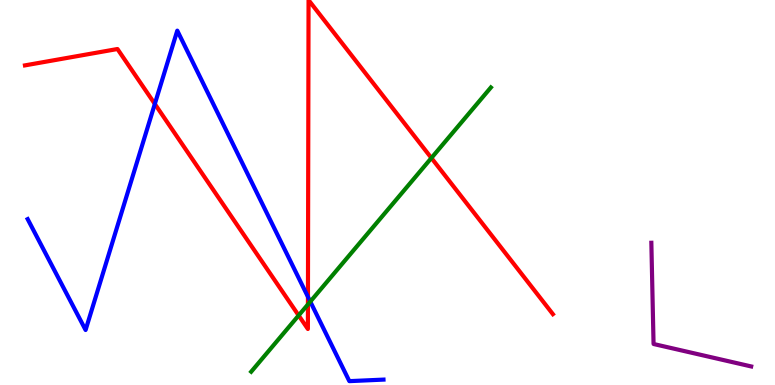[{'lines': ['blue', 'red'], 'intersections': [{'x': 2.0, 'y': 7.3}, {'x': 3.97, 'y': 2.29}]}, {'lines': ['green', 'red'], 'intersections': [{'x': 3.85, 'y': 1.81}, {'x': 3.97, 'y': 2.09}, {'x': 5.57, 'y': 5.9}]}, {'lines': ['purple', 'red'], 'intersections': []}, {'lines': ['blue', 'green'], 'intersections': [{'x': 4.0, 'y': 2.17}]}, {'lines': ['blue', 'purple'], 'intersections': []}, {'lines': ['green', 'purple'], 'intersections': []}]